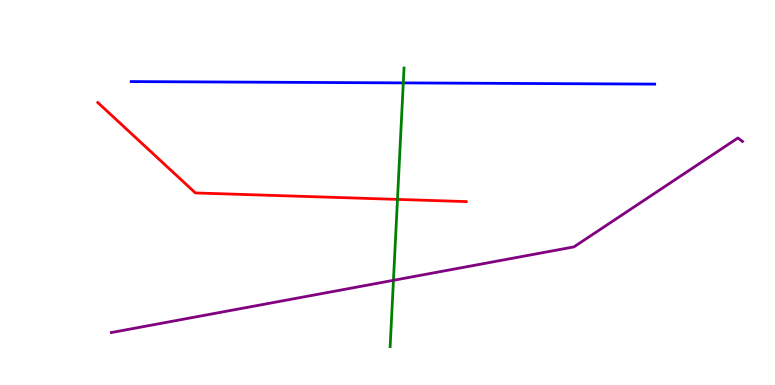[{'lines': ['blue', 'red'], 'intersections': []}, {'lines': ['green', 'red'], 'intersections': [{'x': 5.13, 'y': 4.82}]}, {'lines': ['purple', 'red'], 'intersections': []}, {'lines': ['blue', 'green'], 'intersections': [{'x': 5.2, 'y': 7.85}]}, {'lines': ['blue', 'purple'], 'intersections': []}, {'lines': ['green', 'purple'], 'intersections': [{'x': 5.08, 'y': 2.72}]}]